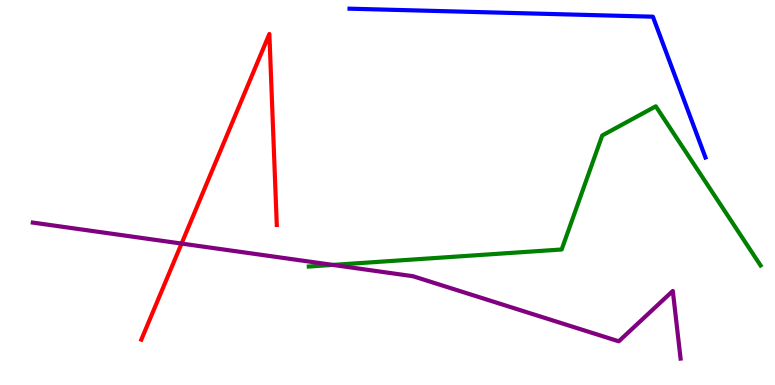[{'lines': ['blue', 'red'], 'intersections': []}, {'lines': ['green', 'red'], 'intersections': []}, {'lines': ['purple', 'red'], 'intersections': [{'x': 2.34, 'y': 3.67}]}, {'lines': ['blue', 'green'], 'intersections': []}, {'lines': ['blue', 'purple'], 'intersections': []}, {'lines': ['green', 'purple'], 'intersections': [{'x': 4.29, 'y': 3.12}]}]